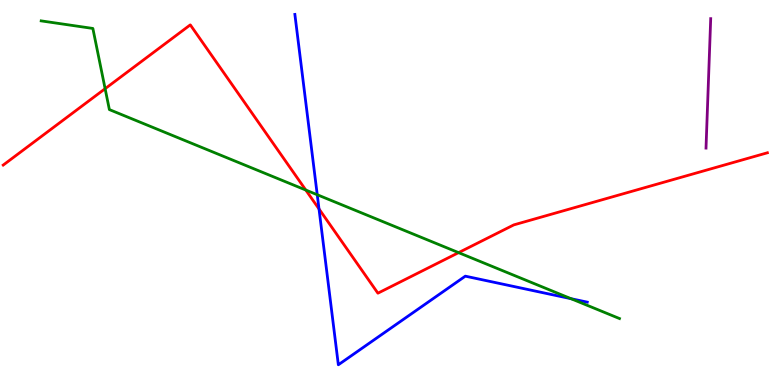[{'lines': ['blue', 'red'], 'intersections': [{'x': 4.12, 'y': 4.57}]}, {'lines': ['green', 'red'], 'intersections': [{'x': 1.36, 'y': 7.7}, {'x': 3.95, 'y': 5.06}, {'x': 5.92, 'y': 3.44}]}, {'lines': ['purple', 'red'], 'intersections': []}, {'lines': ['blue', 'green'], 'intersections': [{'x': 4.09, 'y': 4.94}, {'x': 7.37, 'y': 2.24}]}, {'lines': ['blue', 'purple'], 'intersections': []}, {'lines': ['green', 'purple'], 'intersections': []}]